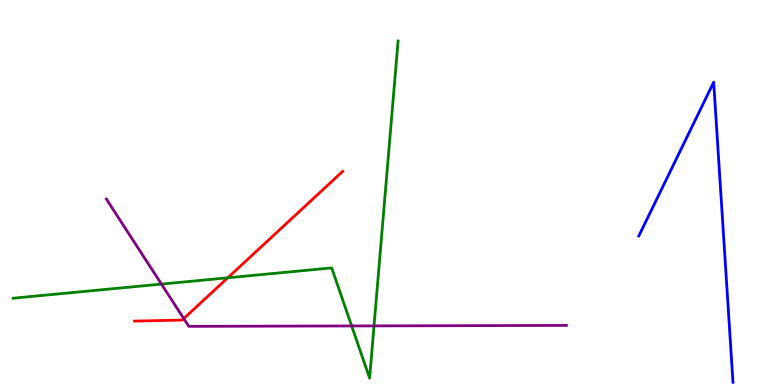[{'lines': ['blue', 'red'], 'intersections': []}, {'lines': ['green', 'red'], 'intersections': [{'x': 2.94, 'y': 2.78}]}, {'lines': ['purple', 'red'], 'intersections': [{'x': 2.37, 'y': 1.73}]}, {'lines': ['blue', 'green'], 'intersections': []}, {'lines': ['blue', 'purple'], 'intersections': []}, {'lines': ['green', 'purple'], 'intersections': [{'x': 2.08, 'y': 2.62}, {'x': 4.54, 'y': 1.53}, {'x': 4.83, 'y': 1.54}]}]